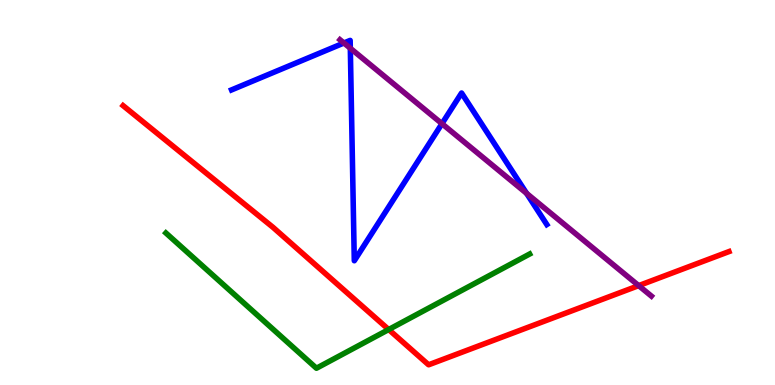[{'lines': ['blue', 'red'], 'intersections': []}, {'lines': ['green', 'red'], 'intersections': [{'x': 5.02, 'y': 1.44}]}, {'lines': ['purple', 'red'], 'intersections': [{'x': 8.24, 'y': 2.58}]}, {'lines': ['blue', 'green'], 'intersections': []}, {'lines': ['blue', 'purple'], 'intersections': [{'x': 4.44, 'y': 8.88}, {'x': 4.52, 'y': 8.75}, {'x': 5.7, 'y': 6.79}, {'x': 6.8, 'y': 4.98}]}, {'lines': ['green', 'purple'], 'intersections': []}]